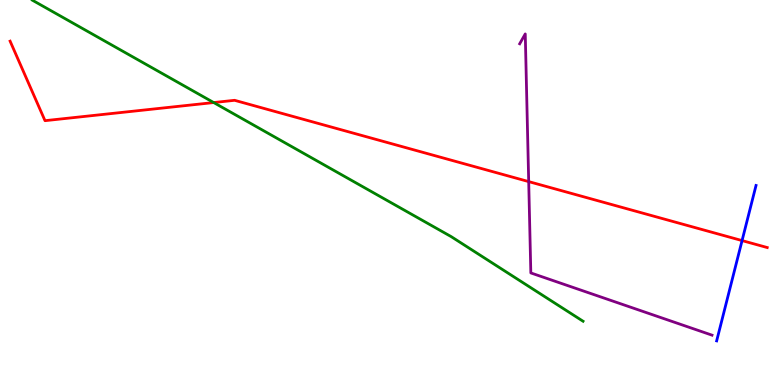[{'lines': ['blue', 'red'], 'intersections': [{'x': 9.58, 'y': 3.75}]}, {'lines': ['green', 'red'], 'intersections': [{'x': 2.76, 'y': 7.34}]}, {'lines': ['purple', 'red'], 'intersections': [{'x': 6.82, 'y': 5.28}]}, {'lines': ['blue', 'green'], 'intersections': []}, {'lines': ['blue', 'purple'], 'intersections': []}, {'lines': ['green', 'purple'], 'intersections': []}]